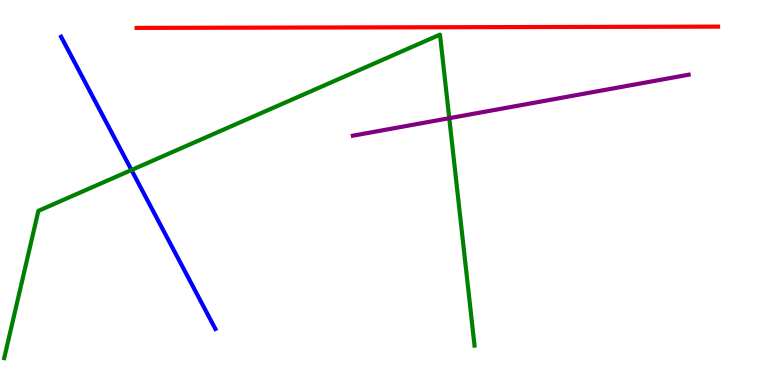[{'lines': ['blue', 'red'], 'intersections': []}, {'lines': ['green', 'red'], 'intersections': []}, {'lines': ['purple', 'red'], 'intersections': []}, {'lines': ['blue', 'green'], 'intersections': [{'x': 1.7, 'y': 5.58}]}, {'lines': ['blue', 'purple'], 'intersections': []}, {'lines': ['green', 'purple'], 'intersections': [{'x': 5.8, 'y': 6.93}]}]